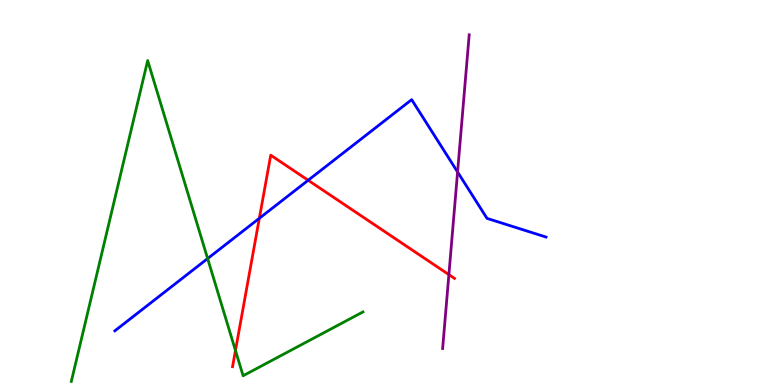[{'lines': ['blue', 'red'], 'intersections': [{'x': 3.35, 'y': 4.33}, {'x': 3.98, 'y': 5.32}]}, {'lines': ['green', 'red'], 'intersections': [{'x': 3.04, 'y': 0.896}]}, {'lines': ['purple', 'red'], 'intersections': [{'x': 5.79, 'y': 2.87}]}, {'lines': ['blue', 'green'], 'intersections': [{'x': 2.68, 'y': 3.28}]}, {'lines': ['blue', 'purple'], 'intersections': [{'x': 5.9, 'y': 5.53}]}, {'lines': ['green', 'purple'], 'intersections': []}]